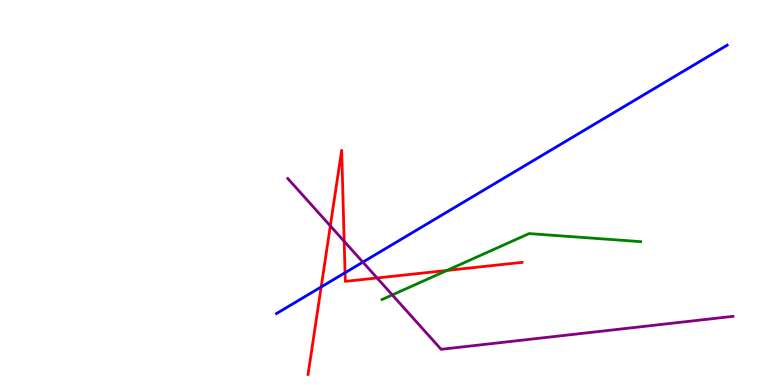[{'lines': ['blue', 'red'], 'intersections': [{'x': 4.14, 'y': 2.55}, {'x': 4.45, 'y': 2.92}]}, {'lines': ['green', 'red'], 'intersections': [{'x': 5.77, 'y': 2.98}]}, {'lines': ['purple', 'red'], 'intersections': [{'x': 4.26, 'y': 4.13}, {'x': 4.44, 'y': 3.73}, {'x': 4.87, 'y': 2.78}]}, {'lines': ['blue', 'green'], 'intersections': []}, {'lines': ['blue', 'purple'], 'intersections': [{'x': 4.68, 'y': 3.19}]}, {'lines': ['green', 'purple'], 'intersections': [{'x': 5.06, 'y': 2.34}]}]